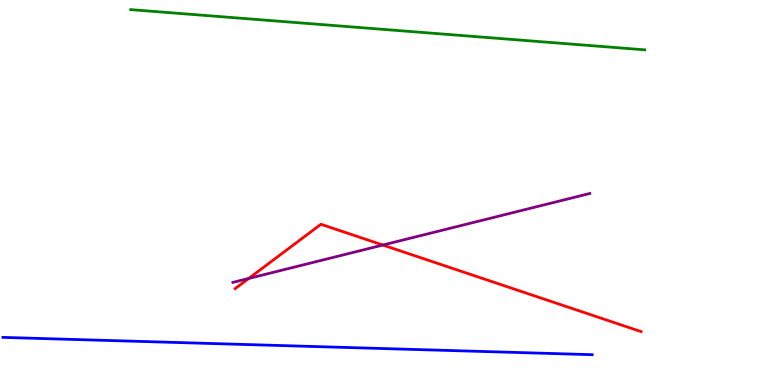[{'lines': ['blue', 'red'], 'intersections': []}, {'lines': ['green', 'red'], 'intersections': []}, {'lines': ['purple', 'red'], 'intersections': [{'x': 3.21, 'y': 2.77}, {'x': 4.94, 'y': 3.64}]}, {'lines': ['blue', 'green'], 'intersections': []}, {'lines': ['blue', 'purple'], 'intersections': []}, {'lines': ['green', 'purple'], 'intersections': []}]